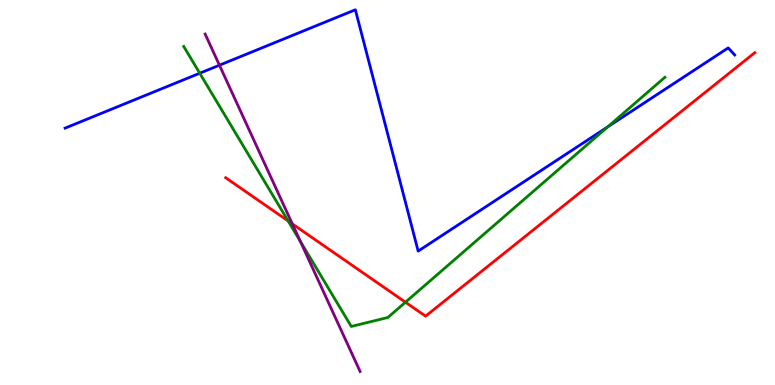[{'lines': ['blue', 'red'], 'intersections': []}, {'lines': ['green', 'red'], 'intersections': [{'x': 3.72, 'y': 4.26}, {'x': 5.23, 'y': 2.15}]}, {'lines': ['purple', 'red'], 'intersections': [{'x': 3.77, 'y': 4.19}]}, {'lines': ['blue', 'green'], 'intersections': [{'x': 2.58, 'y': 8.1}, {'x': 7.84, 'y': 6.7}]}, {'lines': ['blue', 'purple'], 'intersections': [{'x': 2.83, 'y': 8.31}]}, {'lines': ['green', 'purple'], 'intersections': [{'x': 3.87, 'y': 3.73}]}]